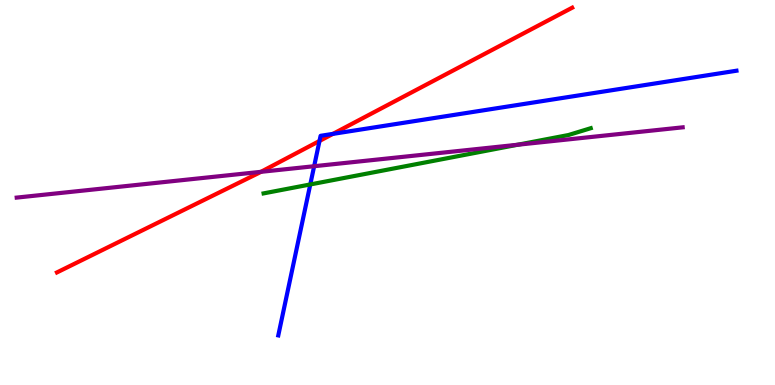[{'lines': ['blue', 'red'], 'intersections': [{'x': 4.12, 'y': 6.34}, {'x': 4.3, 'y': 6.52}]}, {'lines': ['green', 'red'], 'intersections': []}, {'lines': ['purple', 'red'], 'intersections': [{'x': 3.37, 'y': 5.54}]}, {'lines': ['blue', 'green'], 'intersections': [{'x': 4.0, 'y': 5.21}]}, {'lines': ['blue', 'purple'], 'intersections': [{'x': 4.05, 'y': 5.68}]}, {'lines': ['green', 'purple'], 'intersections': [{'x': 6.68, 'y': 6.24}]}]